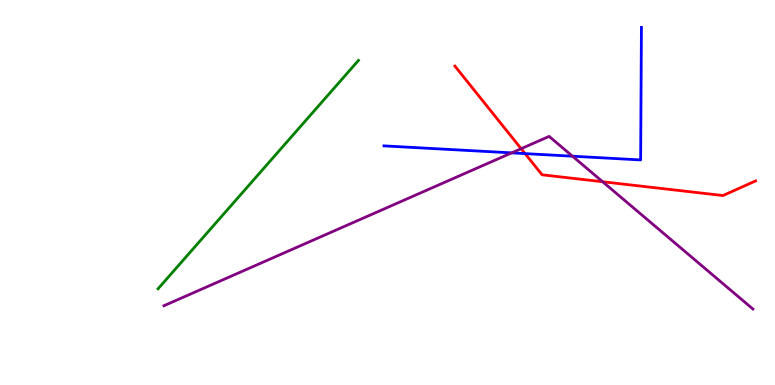[{'lines': ['blue', 'red'], 'intersections': [{'x': 6.78, 'y': 6.01}]}, {'lines': ['green', 'red'], 'intersections': []}, {'lines': ['purple', 'red'], 'intersections': [{'x': 6.72, 'y': 6.14}, {'x': 7.78, 'y': 5.28}]}, {'lines': ['blue', 'green'], 'intersections': []}, {'lines': ['blue', 'purple'], 'intersections': [{'x': 6.6, 'y': 6.03}, {'x': 7.39, 'y': 5.94}]}, {'lines': ['green', 'purple'], 'intersections': []}]